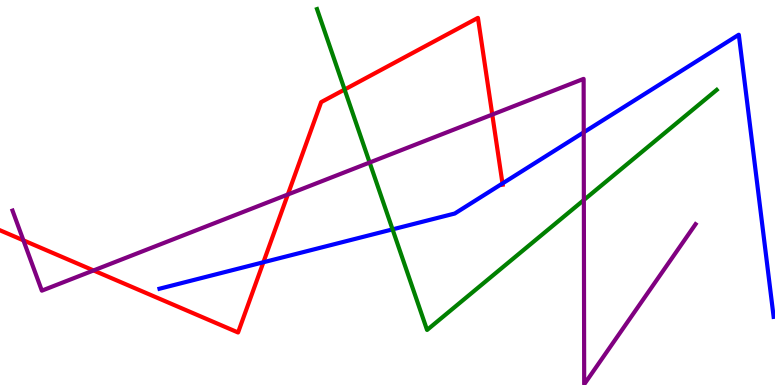[{'lines': ['blue', 'red'], 'intersections': [{'x': 3.4, 'y': 3.19}, {'x': 6.48, 'y': 5.23}]}, {'lines': ['green', 'red'], 'intersections': [{'x': 4.45, 'y': 7.67}]}, {'lines': ['purple', 'red'], 'intersections': [{'x': 0.302, 'y': 3.76}, {'x': 1.21, 'y': 2.98}, {'x': 3.71, 'y': 4.95}, {'x': 6.35, 'y': 7.02}]}, {'lines': ['blue', 'green'], 'intersections': [{'x': 5.07, 'y': 4.04}]}, {'lines': ['blue', 'purple'], 'intersections': [{'x': 7.53, 'y': 6.56}]}, {'lines': ['green', 'purple'], 'intersections': [{'x': 4.77, 'y': 5.78}, {'x': 7.53, 'y': 4.8}]}]